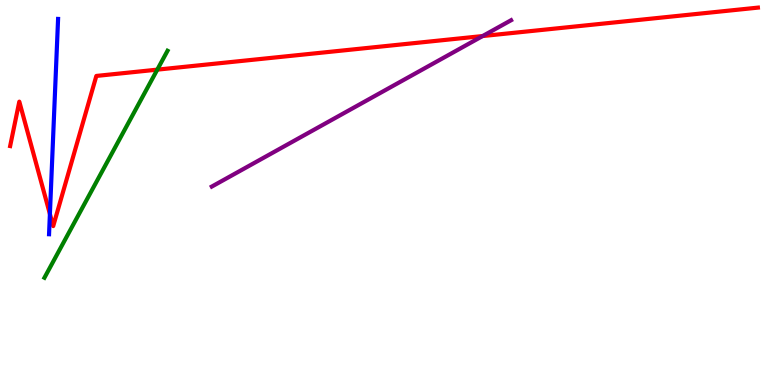[{'lines': ['blue', 'red'], 'intersections': [{'x': 0.644, 'y': 4.44}]}, {'lines': ['green', 'red'], 'intersections': [{'x': 2.03, 'y': 8.19}]}, {'lines': ['purple', 'red'], 'intersections': [{'x': 6.23, 'y': 9.06}]}, {'lines': ['blue', 'green'], 'intersections': []}, {'lines': ['blue', 'purple'], 'intersections': []}, {'lines': ['green', 'purple'], 'intersections': []}]